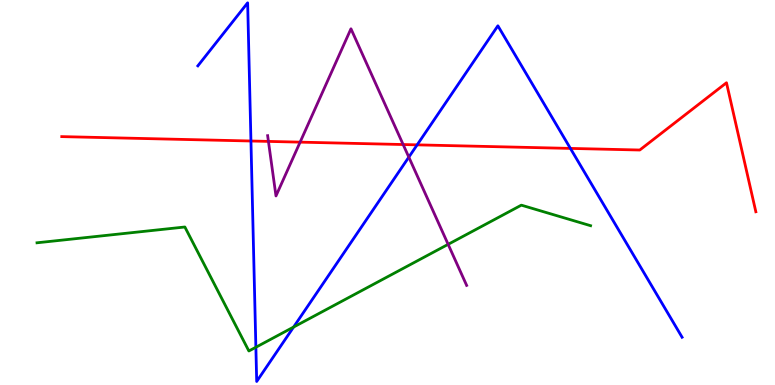[{'lines': ['blue', 'red'], 'intersections': [{'x': 3.24, 'y': 6.34}, {'x': 5.38, 'y': 6.24}, {'x': 7.36, 'y': 6.15}]}, {'lines': ['green', 'red'], 'intersections': []}, {'lines': ['purple', 'red'], 'intersections': [{'x': 3.46, 'y': 6.33}, {'x': 3.87, 'y': 6.31}, {'x': 5.2, 'y': 6.25}]}, {'lines': ['blue', 'green'], 'intersections': [{'x': 3.3, 'y': 0.981}, {'x': 3.79, 'y': 1.5}]}, {'lines': ['blue', 'purple'], 'intersections': [{'x': 5.28, 'y': 5.92}]}, {'lines': ['green', 'purple'], 'intersections': [{'x': 5.78, 'y': 3.65}]}]